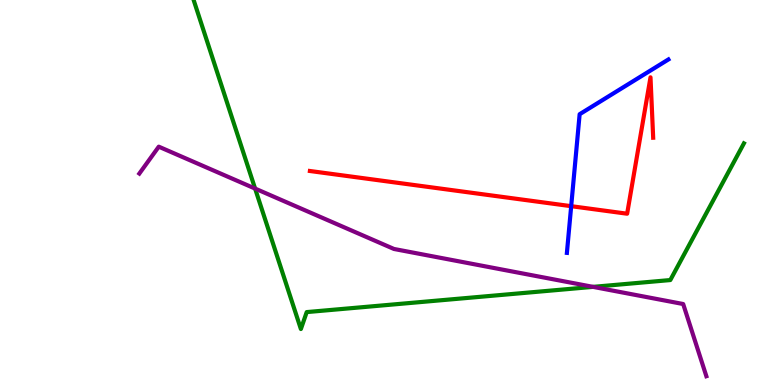[{'lines': ['blue', 'red'], 'intersections': [{'x': 7.37, 'y': 4.64}]}, {'lines': ['green', 'red'], 'intersections': []}, {'lines': ['purple', 'red'], 'intersections': []}, {'lines': ['blue', 'green'], 'intersections': []}, {'lines': ['blue', 'purple'], 'intersections': []}, {'lines': ['green', 'purple'], 'intersections': [{'x': 3.29, 'y': 5.1}, {'x': 7.65, 'y': 2.55}]}]